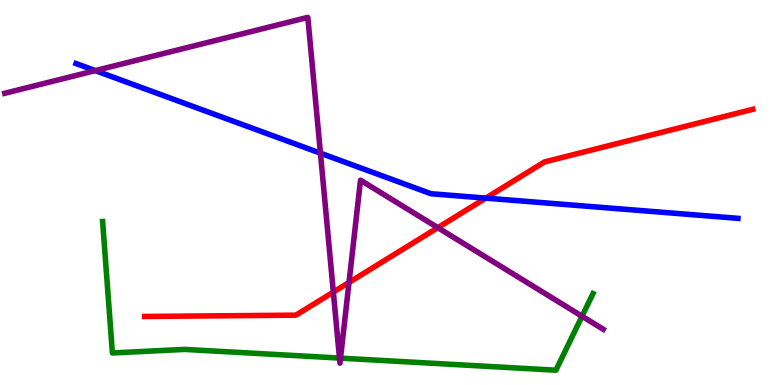[{'lines': ['blue', 'red'], 'intersections': [{'x': 6.27, 'y': 4.85}]}, {'lines': ['green', 'red'], 'intersections': []}, {'lines': ['purple', 'red'], 'intersections': [{'x': 4.3, 'y': 2.41}, {'x': 4.5, 'y': 2.66}, {'x': 5.65, 'y': 4.09}]}, {'lines': ['blue', 'green'], 'intersections': []}, {'lines': ['blue', 'purple'], 'intersections': [{'x': 1.23, 'y': 8.17}, {'x': 4.13, 'y': 6.02}]}, {'lines': ['green', 'purple'], 'intersections': [{'x': 4.38, 'y': 0.7}, {'x': 4.39, 'y': 0.698}, {'x': 7.51, 'y': 1.79}]}]